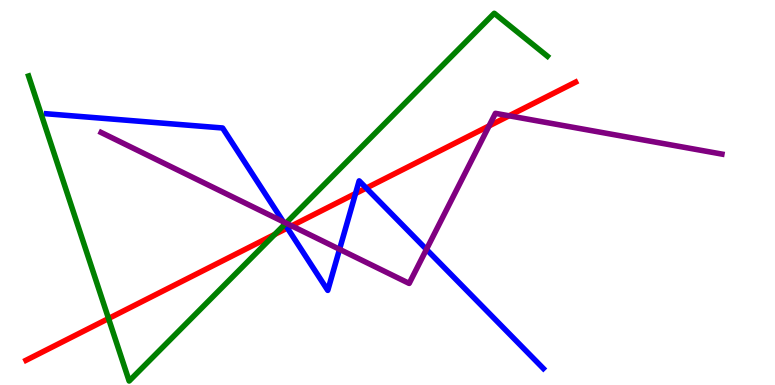[{'lines': ['blue', 'red'], 'intersections': [{'x': 3.71, 'y': 4.08}, {'x': 4.59, 'y': 4.97}, {'x': 4.73, 'y': 5.11}]}, {'lines': ['green', 'red'], 'intersections': [{'x': 1.4, 'y': 1.73}, {'x': 3.54, 'y': 3.91}]}, {'lines': ['purple', 'red'], 'intersections': [{'x': 3.76, 'y': 4.13}, {'x': 6.31, 'y': 6.73}, {'x': 6.57, 'y': 6.99}]}, {'lines': ['blue', 'green'], 'intersections': [{'x': 3.68, 'y': 4.18}]}, {'lines': ['blue', 'purple'], 'intersections': [{'x': 3.66, 'y': 4.24}, {'x': 4.38, 'y': 3.52}, {'x': 5.5, 'y': 3.52}]}, {'lines': ['green', 'purple'], 'intersections': [{'x': 3.69, 'y': 4.21}]}]